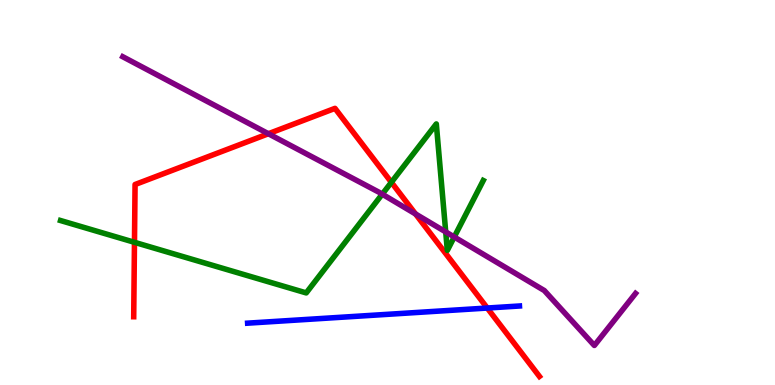[{'lines': ['blue', 'red'], 'intersections': [{'x': 6.29, 'y': 2.0}]}, {'lines': ['green', 'red'], 'intersections': [{'x': 1.74, 'y': 3.71}, {'x': 5.05, 'y': 5.26}]}, {'lines': ['purple', 'red'], 'intersections': [{'x': 3.46, 'y': 6.53}, {'x': 5.36, 'y': 4.44}]}, {'lines': ['blue', 'green'], 'intersections': []}, {'lines': ['blue', 'purple'], 'intersections': []}, {'lines': ['green', 'purple'], 'intersections': [{'x': 4.93, 'y': 4.96}, {'x': 5.75, 'y': 3.98}, {'x': 5.86, 'y': 3.84}]}]